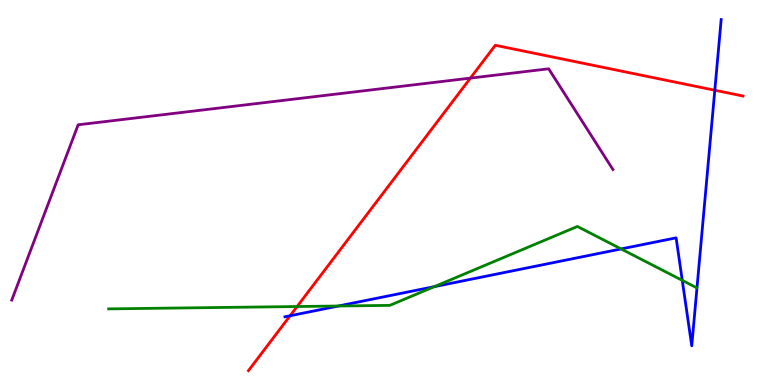[{'lines': ['blue', 'red'], 'intersections': [{'x': 3.74, 'y': 1.8}, {'x': 9.22, 'y': 7.66}]}, {'lines': ['green', 'red'], 'intersections': [{'x': 3.83, 'y': 2.04}]}, {'lines': ['purple', 'red'], 'intersections': [{'x': 6.07, 'y': 7.97}]}, {'lines': ['blue', 'green'], 'intersections': [{'x': 4.37, 'y': 2.05}, {'x': 5.6, 'y': 2.55}, {'x': 8.01, 'y': 3.53}, {'x': 8.8, 'y': 2.72}]}, {'lines': ['blue', 'purple'], 'intersections': []}, {'lines': ['green', 'purple'], 'intersections': []}]